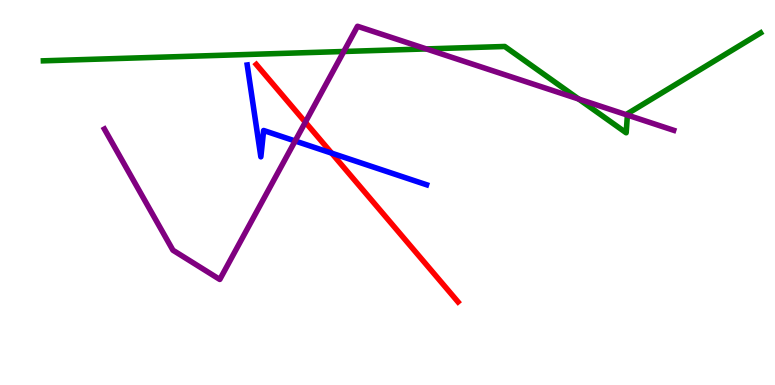[{'lines': ['blue', 'red'], 'intersections': [{'x': 4.28, 'y': 6.02}]}, {'lines': ['green', 'red'], 'intersections': []}, {'lines': ['purple', 'red'], 'intersections': [{'x': 3.94, 'y': 6.83}]}, {'lines': ['blue', 'green'], 'intersections': []}, {'lines': ['blue', 'purple'], 'intersections': [{'x': 3.81, 'y': 6.34}]}, {'lines': ['green', 'purple'], 'intersections': [{'x': 4.44, 'y': 8.66}, {'x': 5.5, 'y': 8.73}, {'x': 7.47, 'y': 7.43}, {'x': 8.1, 'y': 7.01}]}]